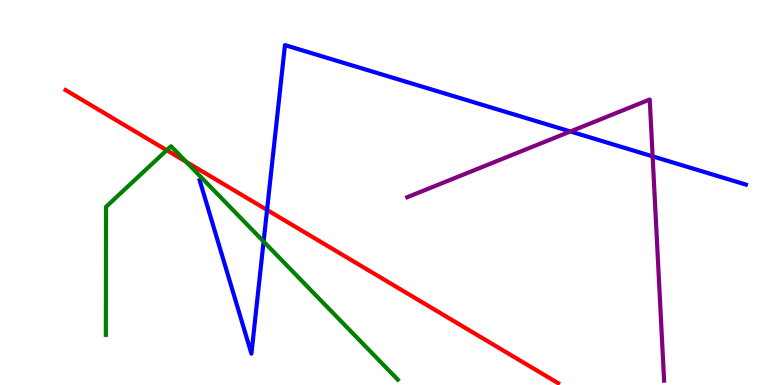[{'lines': ['blue', 'red'], 'intersections': [{'x': 3.45, 'y': 4.55}]}, {'lines': ['green', 'red'], 'intersections': [{'x': 2.15, 'y': 6.1}, {'x': 2.4, 'y': 5.8}]}, {'lines': ['purple', 'red'], 'intersections': []}, {'lines': ['blue', 'green'], 'intersections': [{'x': 3.4, 'y': 3.73}]}, {'lines': ['blue', 'purple'], 'intersections': [{'x': 7.36, 'y': 6.59}, {'x': 8.42, 'y': 5.94}]}, {'lines': ['green', 'purple'], 'intersections': []}]